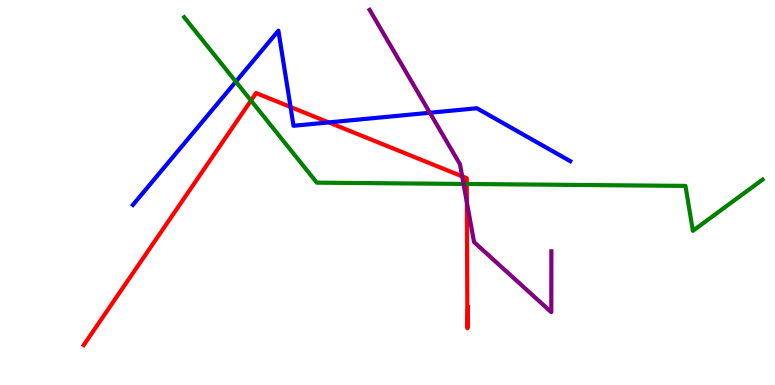[{'lines': ['blue', 'red'], 'intersections': [{'x': 3.75, 'y': 7.22}, {'x': 4.24, 'y': 6.82}]}, {'lines': ['green', 'red'], 'intersections': [{'x': 3.24, 'y': 7.39}, {'x': 6.02, 'y': 5.22}]}, {'lines': ['purple', 'red'], 'intersections': [{'x': 5.96, 'y': 5.42}, {'x': 6.02, 'y': 4.74}]}, {'lines': ['blue', 'green'], 'intersections': [{'x': 3.04, 'y': 7.88}]}, {'lines': ['blue', 'purple'], 'intersections': [{'x': 5.55, 'y': 7.07}]}, {'lines': ['green', 'purple'], 'intersections': [{'x': 5.98, 'y': 5.22}]}]